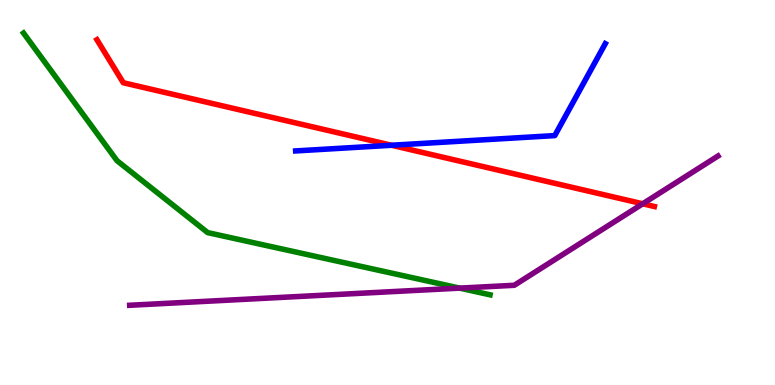[{'lines': ['blue', 'red'], 'intersections': [{'x': 5.05, 'y': 6.23}]}, {'lines': ['green', 'red'], 'intersections': []}, {'lines': ['purple', 'red'], 'intersections': [{'x': 8.29, 'y': 4.71}]}, {'lines': ['blue', 'green'], 'intersections': []}, {'lines': ['blue', 'purple'], 'intersections': []}, {'lines': ['green', 'purple'], 'intersections': [{'x': 5.93, 'y': 2.52}]}]